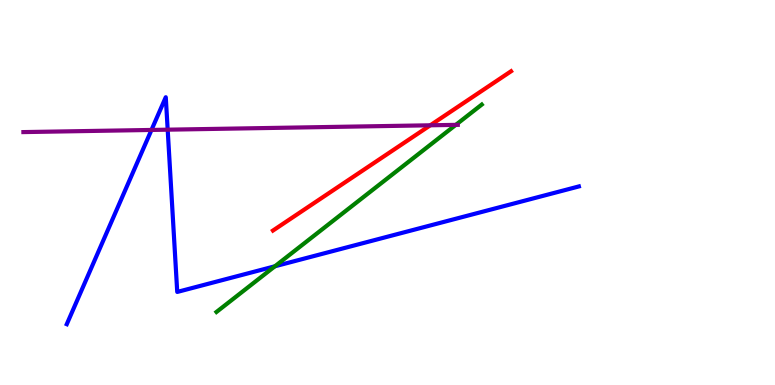[{'lines': ['blue', 'red'], 'intersections': []}, {'lines': ['green', 'red'], 'intersections': []}, {'lines': ['purple', 'red'], 'intersections': [{'x': 5.55, 'y': 6.75}]}, {'lines': ['blue', 'green'], 'intersections': [{'x': 3.55, 'y': 3.08}]}, {'lines': ['blue', 'purple'], 'intersections': [{'x': 1.95, 'y': 6.62}, {'x': 2.16, 'y': 6.63}]}, {'lines': ['green', 'purple'], 'intersections': [{'x': 5.88, 'y': 6.76}]}]